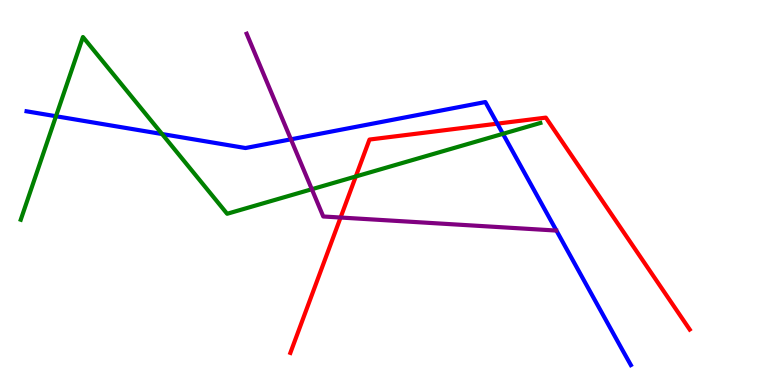[{'lines': ['blue', 'red'], 'intersections': [{'x': 6.42, 'y': 6.79}]}, {'lines': ['green', 'red'], 'intersections': [{'x': 4.59, 'y': 5.42}]}, {'lines': ['purple', 'red'], 'intersections': [{'x': 4.39, 'y': 4.35}]}, {'lines': ['blue', 'green'], 'intersections': [{'x': 0.722, 'y': 6.98}, {'x': 2.09, 'y': 6.52}, {'x': 6.49, 'y': 6.52}]}, {'lines': ['blue', 'purple'], 'intersections': [{'x': 3.75, 'y': 6.38}]}, {'lines': ['green', 'purple'], 'intersections': [{'x': 4.02, 'y': 5.09}]}]